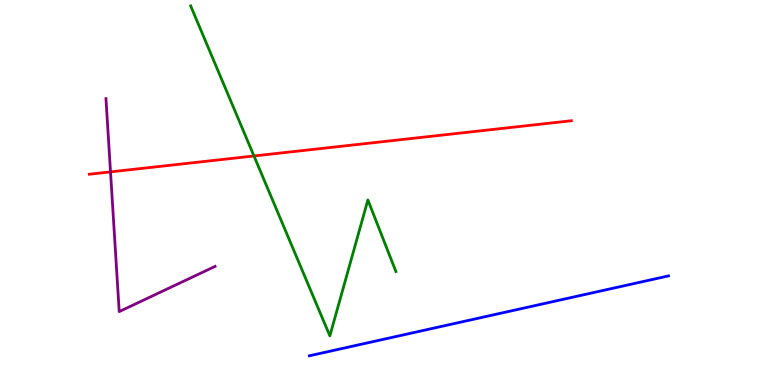[{'lines': ['blue', 'red'], 'intersections': []}, {'lines': ['green', 'red'], 'intersections': [{'x': 3.28, 'y': 5.95}]}, {'lines': ['purple', 'red'], 'intersections': [{'x': 1.43, 'y': 5.54}]}, {'lines': ['blue', 'green'], 'intersections': []}, {'lines': ['blue', 'purple'], 'intersections': []}, {'lines': ['green', 'purple'], 'intersections': []}]